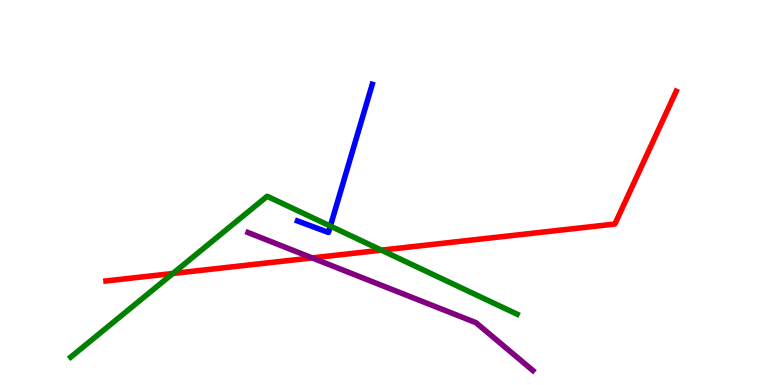[{'lines': ['blue', 'red'], 'intersections': []}, {'lines': ['green', 'red'], 'intersections': [{'x': 2.23, 'y': 2.9}, {'x': 4.92, 'y': 3.5}]}, {'lines': ['purple', 'red'], 'intersections': [{'x': 4.03, 'y': 3.3}]}, {'lines': ['blue', 'green'], 'intersections': [{'x': 4.26, 'y': 4.13}]}, {'lines': ['blue', 'purple'], 'intersections': []}, {'lines': ['green', 'purple'], 'intersections': []}]